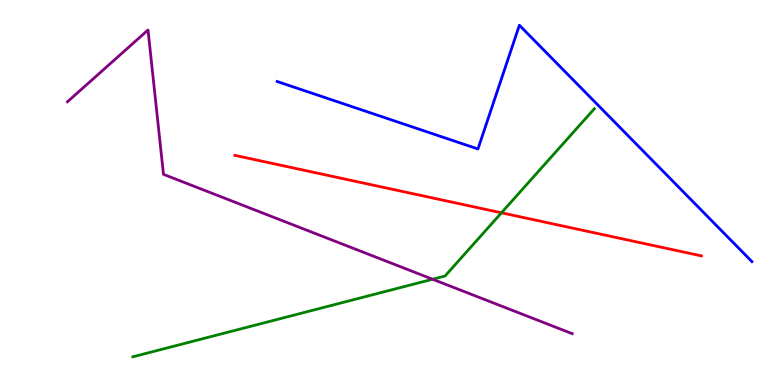[{'lines': ['blue', 'red'], 'intersections': []}, {'lines': ['green', 'red'], 'intersections': [{'x': 6.47, 'y': 4.47}]}, {'lines': ['purple', 'red'], 'intersections': []}, {'lines': ['blue', 'green'], 'intersections': []}, {'lines': ['blue', 'purple'], 'intersections': []}, {'lines': ['green', 'purple'], 'intersections': [{'x': 5.58, 'y': 2.75}]}]